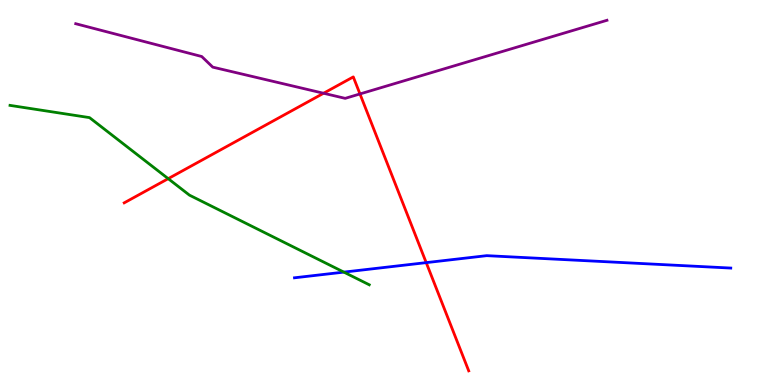[{'lines': ['blue', 'red'], 'intersections': [{'x': 5.5, 'y': 3.18}]}, {'lines': ['green', 'red'], 'intersections': [{'x': 2.17, 'y': 5.36}]}, {'lines': ['purple', 'red'], 'intersections': [{'x': 4.18, 'y': 7.58}, {'x': 4.64, 'y': 7.56}]}, {'lines': ['blue', 'green'], 'intersections': [{'x': 4.44, 'y': 2.93}]}, {'lines': ['blue', 'purple'], 'intersections': []}, {'lines': ['green', 'purple'], 'intersections': []}]